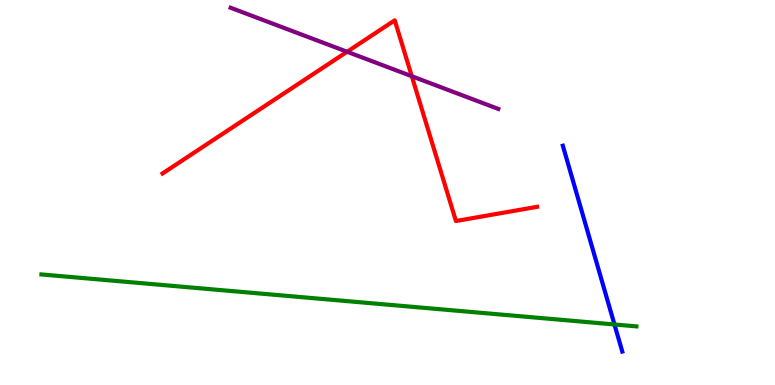[{'lines': ['blue', 'red'], 'intersections': []}, {'lines': ['green', 'red'], 'intersections': []}, {'lines': ['purple', 'red'], 'intersections': [{'x': 4.48, 'y': 8.66}, {'x': 5.31, 'y': 8.02}]}, {'lines': ['blue', 'green'], 'intersections': [{'x': 7.93, 'y': 1.57}]}, {'lines': ['blue', 'purple'], 'intersections': []}, {'lines': ['green', 'purple'], 'intersections': []}]